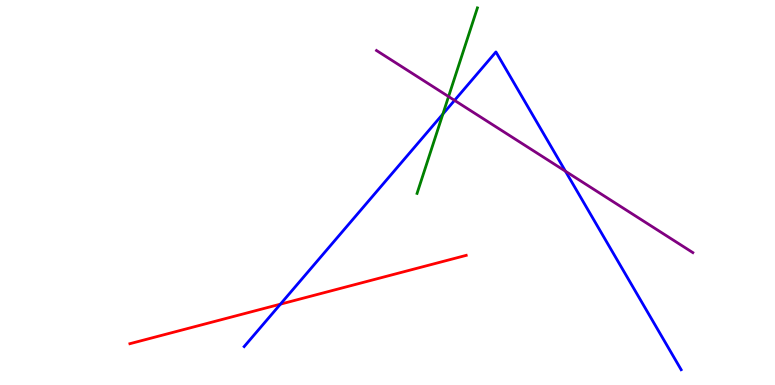[{'lines': ['blue', 'red'], 'intersections': [{'x': 3.62, 'y': 2.1}]}, {'lines': ['green', 'red'], 'intersections': []}, {'lines': ['purple', 'red'], 'intersections': []}, {'lines': ['blue', 'green'], 'intersections': [{'x': 5.71, 'y': 7.04}]}, {'lines': ['blue', 'purple'], 'intersections': [{'x': 5.87, 'y': 7.39}, {'x': 7.3, 'y': 5.55}]}, {'lines': ['green', 'purple'], 'intersections': [{'x': 5.79, 'y': 7.49}]}]